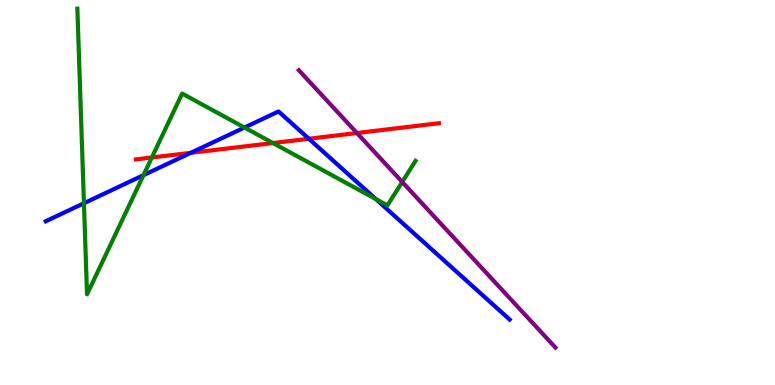[{'lines': ['blue', 'red'], 'intersections': [{'x': 2.46, 'y': 6.03}, {'x': 3.99, 'y': 6.4}]}, {'lines': ['green', 'red'], 'intersections': [{'x': 1.96, 'y': 5.91}, {'x': 3.52, 'y': 6.28}]}, {'lines': ['purple', 'red'], 'intersections': [{'x': 4.61, 'y': 6.54}]}, {'lines': ['blue', 'green'], 'intersections': [{'x': 1.08, 'y': 4.72}, {'x': 1.85, 'y': 5.45}, {'x': 3.15, 'y': 6.69}, {'x': 4.85, 'y': 4.83}]}, {'lines': ['blue', 'purple'], 'intersections': []}, {'lines': ['green', 'purple'], 'intersections': [{'x': 5.19, 'y': 5.27}]}]